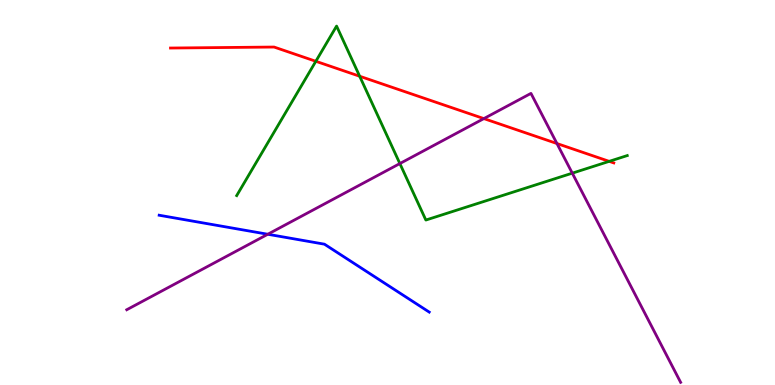[{'lines': ['blue', 'red'], 'intersections': []}, {'lines': ['green', 'red'], 'intersections': [{'x': 4.08, 'y': 8.41}, {'x': 4.64, 'y': 8.02}, {'x': 7.86, 'y': 5.81}]}, {'lines': ['purple', 'red'], 'intersections': [{'x': 6.24, 'y': 6.92}, {'x': 7.19, 'y': 6.27}]}, {'lines': ['blue', 'green'], 'intersections': []}, {'lines': ['blue', 'purple'], 'intersections': [{'x': 3.46, 'y': 3.92}]}, {'lines': ['green', 'purple'], 'intersections': [{'x': 5.16, 'y': 5.75}, {'x': 7.38, 'y': 5.5}]}]